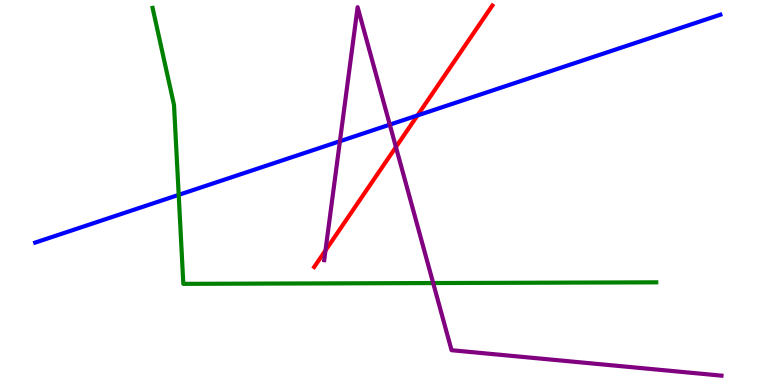[{'lines': ['blue', 'red'], 'intersections': [{'x': 5.39, 'y': 7.0}]}, {'lines': ['green', 'red'], 'intersections': []}, {'lines': ['purple', 'red'], 'intersections': [{'x': 4.2, 'y': 3.5}, {'x': 5.11, 'y': 6.18}]}, {'lines': ['blue', 'green'], 'intersections': [{'x': 2.31, 'y': 4.94}]}, {'lines': ['blue', 'purple'], 'intersections': [{'x': 4.39, 'y': 6.33}, {'x': 5.03, 'y': 6.76}]}, {'lines': ['green', 'purple'], 'intersections': [{'x': 5.59, 'y': 2.65}]}]